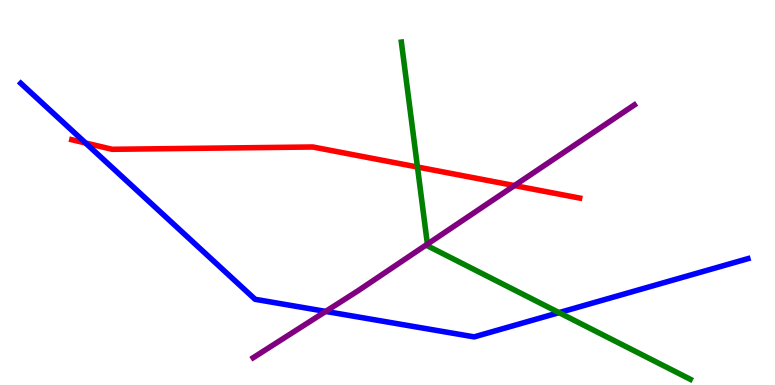[{'lines': ['blue', 'red'], 'intersections': [{'x': 1.1, 'y': 6.29}]}, {'lines': ['green', 'red'], 'intersections': [{'x': 5.39, 'y': 5.66}]}, {'lines': ['purple', 'red'], 'intersections': [{'x': 6.64, 'y': 5.18}]}, {'lines': ['blue', 'green'], 'intersections': [{'x': 7.21, 'y': 1.88}]}, {'lines': ['blue', 'purple'], 'intersections': [{'x': 4.2, 'y': 1.91}]}, {'lines': ['green', 'purple'], 'intersections': [{'x': 5.51, 'y': 3.66}]}]